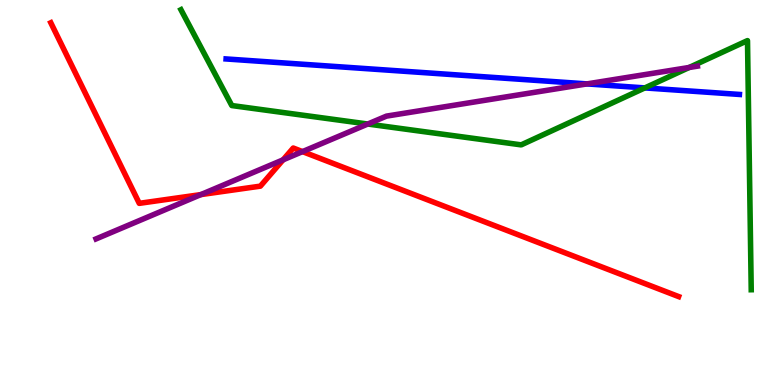[{'lines': ['blue', 'red'], 'intersections': []}, {'lines': ['green', 'red'], 'intersections': []}, {'lines': ['purple', 'red'], 'intersections': [{'x': 2.59, 'y': 4.95}, {'x': 3.65, 'y': 5.85}, {'x': 3.9, 'y': 6.06}]}, {'lines': ['blue', 'green'], 'intersections': [{'x': 8.32, 'y': 7.72}]}, {'lines': ['blue', 'purple'], 'intersections': [{'x': 7.57, 'y': 7.82}]}, {'lines': ['green', 'purple'], 'intersections': [{'x': 4.75, 'y': 6.78}, {'x': 8.89, 'y': 8.25}]}]